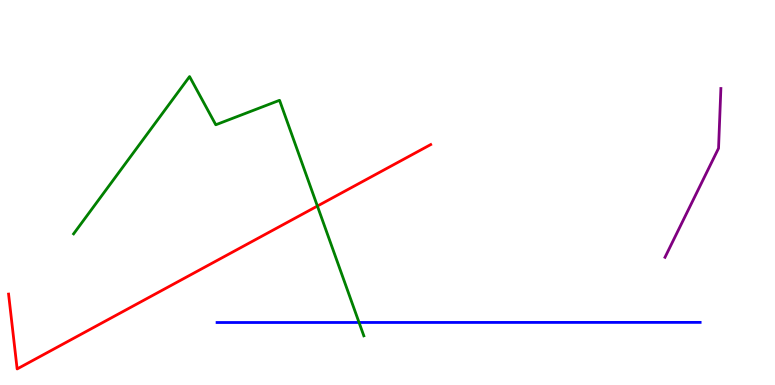[{'lines': ['blue', 'red'], 'intersections': []}, {'lines': ['green', 'red'], 'intersections': [{'x': 4.1, 'y': 4.65}]}, {'lines': ['purple', 'red'], 'intersections': []}, {'lines': ['blue', 'green'], 'intersections': [{'x': 4.63, 'y': 1.62}]}, {'lines': ['blue', 'purple'], 'intersections': []}, {'lines': ['green', 'purple'], 'intersections': []}]